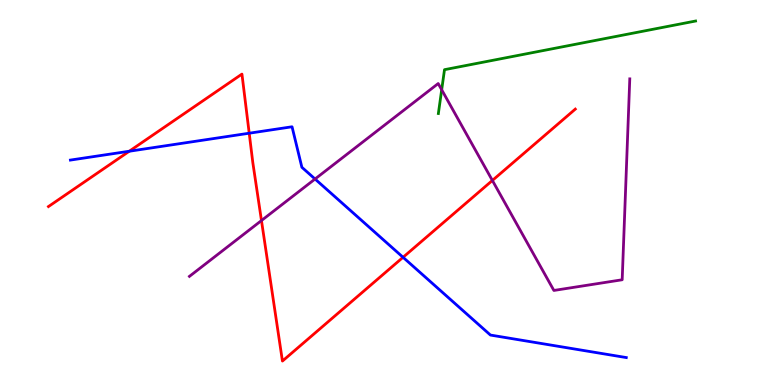[{'lines': ['blue', 'red'], 'intersections': [{'x': 1.67, 'y': 6.07}, {'x': 3.22, 'y': 6.54}, {'x': 5.2, 'y': 3.32}]}, {'lines': ['green', 'red'], 'intersections': []}, {'lines': ['purple', 'red'], 'intersections': [{'x': 3.37, 'y': 4.27}, {'x': 6.35, 'y': 5.31}]}, {'lines': ['blue', 'green'], 'intersections': []}, {'lines': ['blue', 'purple'], 'intersections': [{'x': 4.07, 'y': 5.35}]}, {'lines': ['green', 'purple'], 'intersections': [{'x': 5.7, 'y': 7.67}]}]